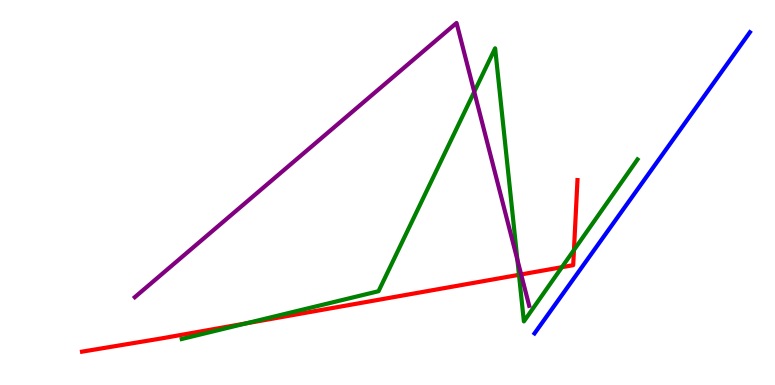[{'lines': ['blue', 'red'], 'intersections': []}, {'lines': ['green', 'red'], 'intersections': [{'x': 3.18, 'y': 1.6}, {'x': 6.7, 'y': 2.86}, {'x': 7.25, 'y': 3.06}, {'x': 7.41, 'y': 3.51}]}, {'lines': ['purple', 'red'], 'intersections': [{'x': 6.72, 'y': 2.87}]}, {'lines': ['blue', 'green'], 'intersections': []}, {'lines': ['blue', 'purple'], 'intersections': []}, {'lines': ['green', 'purple'], 'intersections': [{'x': 6.12, 'y': 7.62}, {'x': 6.68, 'y': 3.25}]}]